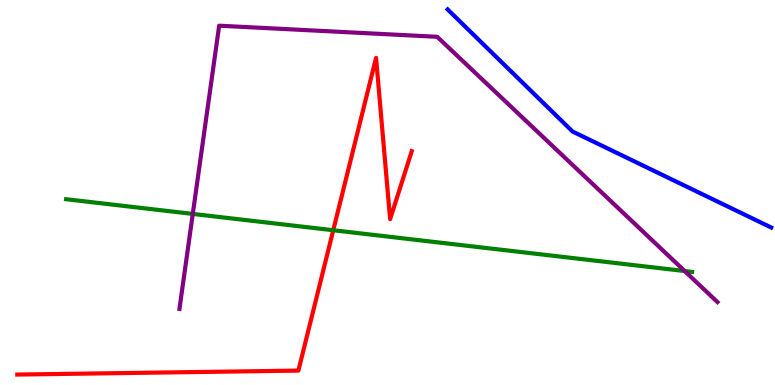[{'lines': ['blue', 'red'], 'intersections': []}, {'lines': ['green', 'red'], 'intersections': [{'x': 4.3, 'y': 4.02}]}, {'lines': ['purple', 'red'], 'intersections': []}, {'lines': ['blue', 'green'], 'intersections': []}, {'lines': ['blue', 'purple'], 'intersections': []}, {'lines': ['green', 'purple'], 'intersections': [{'x': 2.49, 'y': 4.44}, {'x': 8.83, 'y': 2.96}]}]